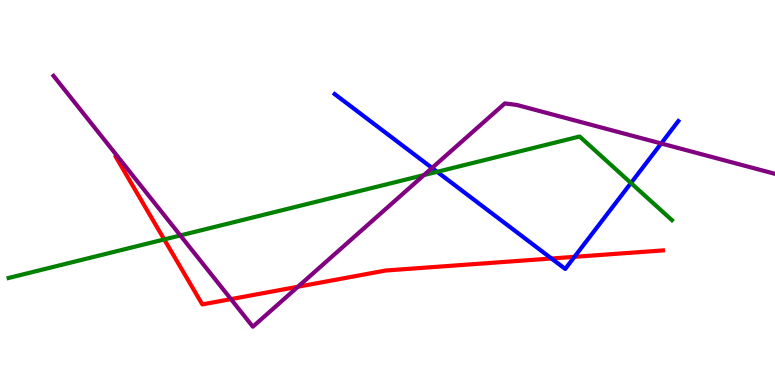[{'lines': ['blue', 'red'], 'intersections': [{'x': 7.12, 'y': 3.29}, {'x': 7.41, 'y': 3.33}]}, {'lines': ['green', 'red'], 'intersections': [{'x': 2.12, 'y': 3.78}]}, {'lines': ['purple', 'red'], 'intersections': [{'x': 2.98, 'y': 2.23}, {'x': 3.84, 'y': 2.55}]}, {'lines': ['blue', 'green'], 'intersections': [{'x': 5.64, 'y': 5.54}, {'x': 8.14, 'y': 5.25}]}, {'lines': ['blue', 'purple'], 'intersections': [{'x': 5.57, 'y': 5.64}, {'x': 8.53, 'y': 6.27}]}, {'lines': ['green', 'purple'], 'intersections': [{'x': 2.33, 'y': 3.88}, {'x': 5.47, 'y': 5.45}]}]